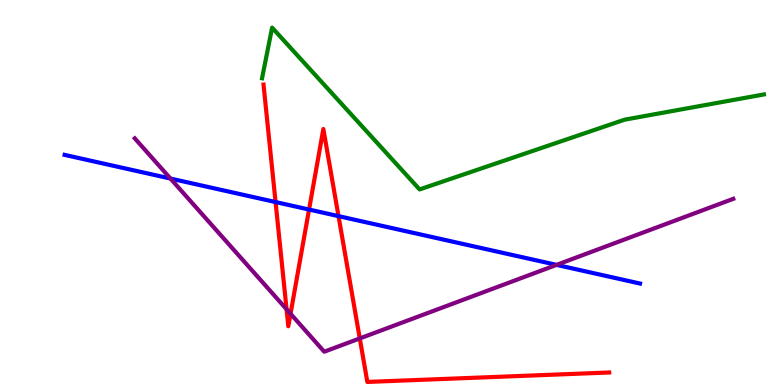[{'lines': ['blue', 'red'], 'intersections': [{'x': 3.56, 'y': 4.75}, {'x': 3.99, 'y': 4.56}, {'x': 4.37, 'y': 4.39}]}, {'lines': ['green', 'red'], 'intersections': []}, {'lines': ['purple', 'red'], 'intersections': [{'x': 3.7, 'y': 1.97}, {'x': 3.75, 'y': 1.85}, {'x': 4.64, 'y': 1.21}]}, {'lines': ['blue', 'green'], 'intersections': []}, {'lines': ['blue', 'purple'], 'intersections': [{'x': 2.2, 'y': 5.36}, {'x': 7.18, 'y': 3.12}]}, {'lines': ['green', 'purple'], 'intersections': []}]